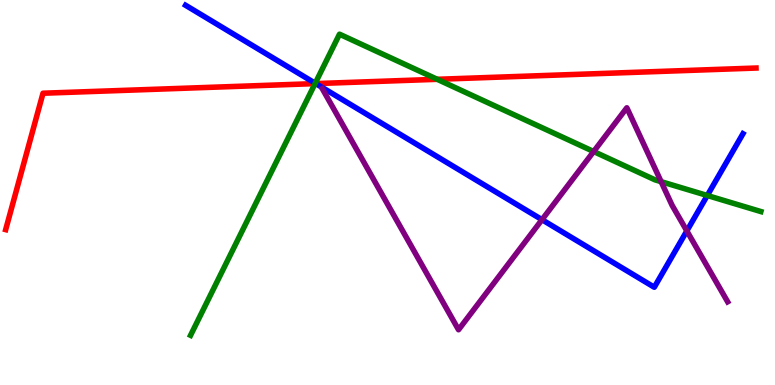[{'lines': ['blue', 'red'], 'intersections': [{'x': 4.07, 'y': 7.83}]}, {'lines': ['green', 'red'], 'intersections': [{'x': 4.07, 'y': 7.83}, {'x': 5.64, 'y': 7.94}]}, {'lines': ['purple', 'red'], 'intersections': []}, {'lines': ['blue', 'green'], 'intersections': [{'x': 4.07, 'y': 7.84}, {'x': 9.13, 'y': 4.92}]}, {'lines': ['blue', 'purple'], 'intersections': [{'x': 6.99, 'y': 4.29}, {'x': 8.86, 'y': 4.0}]}, {'lines': ['green', 'purple'], 'intersections': [{'x': 7.66, 'y': 6.06}, {'x': 8.53, 'y': 5.28}]}]